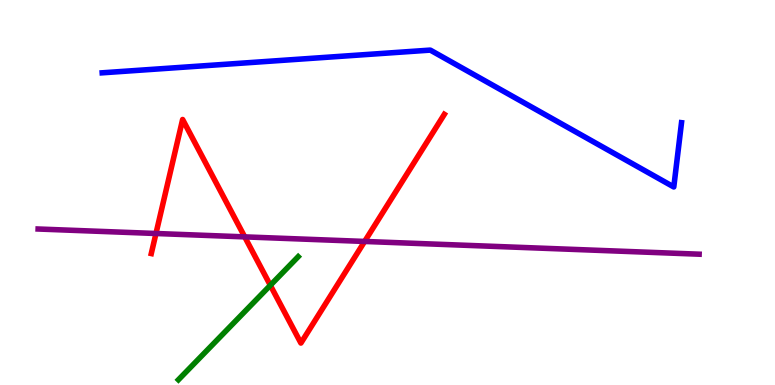[{'lines': ['blue', 'red'], 'intersections': []}, {'lines': ['green', 'red'], 'intersections': [{'x': 3.49, 'y': 2.59}]}, {'lines': ['purple', 'red'], 'intersections': [{'x': 2.01, 'y': 3.94}, {'x': 3.16, 'y': 3.85}, {'x': 4.7, 'y': 3.73}]}, {'lines': ['blue', 'green'], 'intersections': []}, {'lines': ['blue', 'purple'], 'intersections': []}, {'lines': ['green', 'purple'], 'intersections': []}]